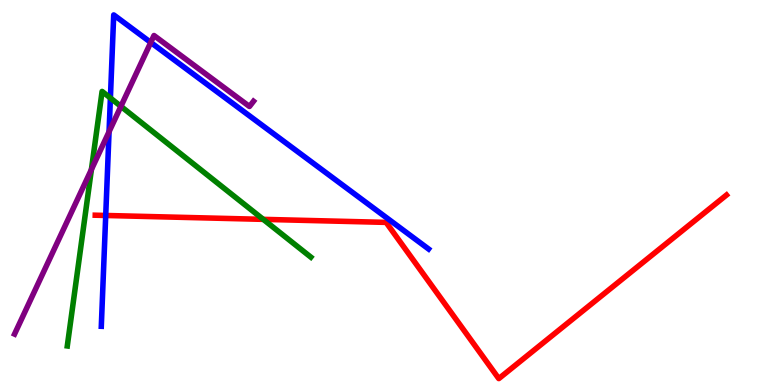[{'lines': ['blue', 'red'], 'intersections': [{'x': 1.36, 'y': 4.4}]}, {'lines': ['green', 'red'], 'intersections': [{'x': 3.4, 'y': 4.3}]}, {'lines': ['purple', 'red'], 'intersections': []}, {'lines': ['blue', 'green'], 'intersections': [{'x': 1.42, 'y': 7.45}]}, {'lines': ['blue', 'purple'], 'intersections': [{'x': 1.41, 'y': 6.58}, {'x': 1.95, 'y': 8.9}]}, {'lines': ['green', 'purple'], 'intersections': [{'x': 1.18, 'y': 5.6}, {'x': 1.56, 'y': 7.24}]}]